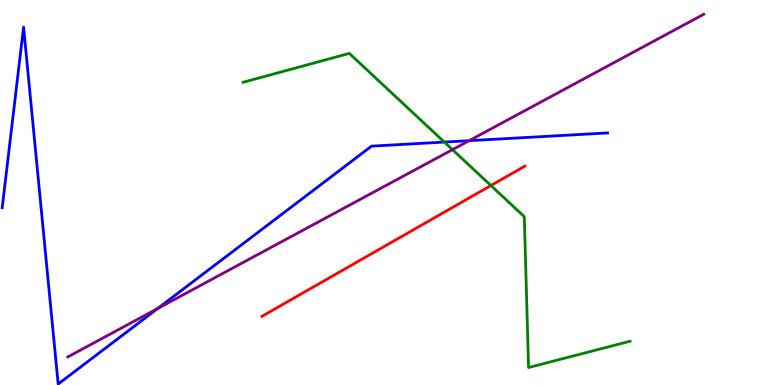[{'lines': ['blue', 'red'], 'intersections': []}, {'lines': ['green', 'red'], 'intersections': [{'x': 6.33, 'y': 5.18}]}, {'lines': ['purple', 'red'], 'intersections': []}, {'lines': ['blue', 'green'], 'intersections': [{'x': 5.73, 'y': 6.31}]}, {'lines': ['blue', 'purple'], 'intersections': [{'x': 2.03, 'y': 1.99}, {'x': 6.05, 'y': 6.35}]}, {'lines': ['green', 'purple'], 'intersections': [{'x': 5.84, 'y': 6.11}]}]